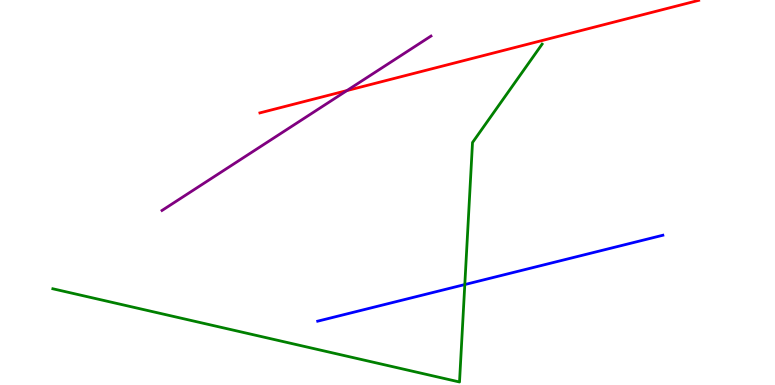[{'lines': ['blue', 'red'], 'intersections': []}, {'lines': ['green', 'red'], 'intersections': []}, {'lines': ['purple', 'red'], 'intersections': [{'x': 4.48, 'y': 7.65}]}, {'lines': ['blue', 'green'], 'intersections': [{'x': 6.0, 'y': 2.61}]}, {'lines': ['blue', 'purple'], 'intersections': []}, {'lines': ['green', 'purple'], 'intersections': []}]